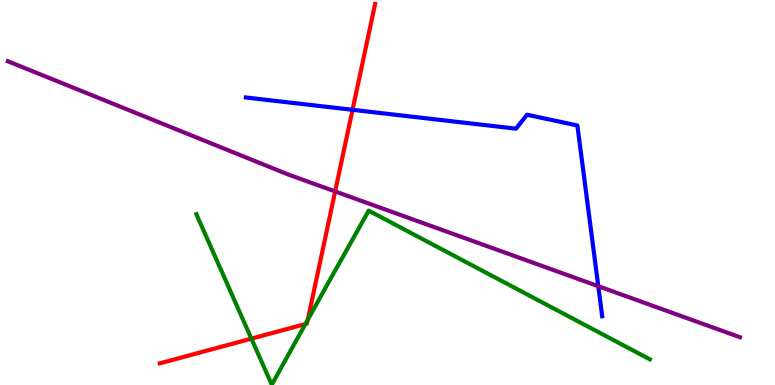[{'lines': ['blue', 'red'], 'intersections': [{'x': 4.55, 'y': 7.15}]}, {'lines': ['green', 'red'], 'intersections': [{'x': 3.24, 'y': 1.2}, {'x': 3.94, 'y': 1.58}, {'x': 3.97, 'y': 1.7}]}, {'lines': ['purple', 'red'], 'intersections': [{'x': 4.32, 'y': 5.03}]}, {'lines': ['blue', 'green'], 'intersections': []}, {'lines': ['blue', 'purple'], 'intersections': [{'x': 7.72, 'y': 2.57}]}, {'lines': ['green', 'purple'], 'intersections': []}]